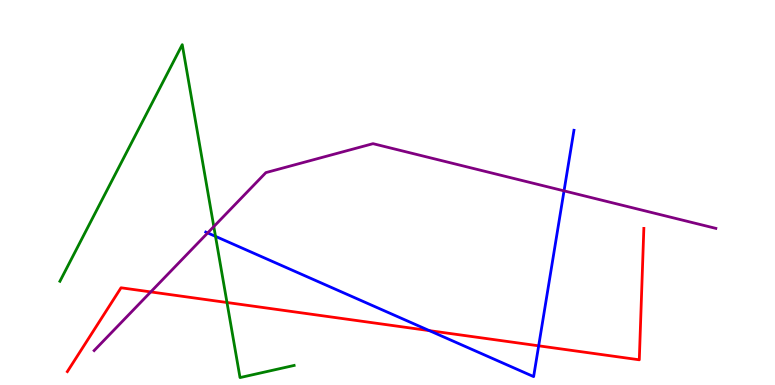[{'lines': ['blue', 'red'], 'intersections': [{'x': 5.54, 'y': 1.41}, {'x': 6.95, 'y': 1.02}]}, {'lines': ['green', 'red'], 'intersections': [{'x': 2.93, 'y': 2.14}]}, {'lines': ['purple', 'red'], 'intersections': [{'x': 1.95, 'y': 2.42}]}, {'lines': ['blue', 'green'], 'intersections': [{'x': 2.78, 'y': 3.86}]}, {'lines': ['blue', 'purple'], 'intersections': [{'x': 2.68, 'y': 3.95}, {'x': 7.28, 'y': 5.04}]}, {'lines': ['green', 'purple'], 'intersections': [{'x': 2.76, 'y': 4.11}]}]